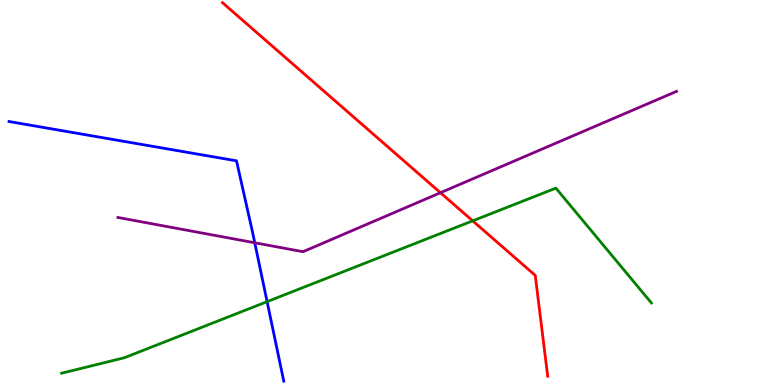[{'lines': ['blue', 'red'], 'intersections': []}, {'lines': ['green', 'red'], 'intersections': [{'x': 6.1, 'y': 4.26}]}, {'lines': ['purple', 'red'], 'intersections': [{'x': 5.68, 'y': 4.99}]}, {'lines': ['blue', 'green'], 'intersections': [{'x': 3.45, 'y': 2.16}]}, {'lines': ['blue', 'purple'], 'intersections': [{'x': 3.29, 'y': 3.69}]}, {'lines': ['green', 'purple'], 'intersections': []}]